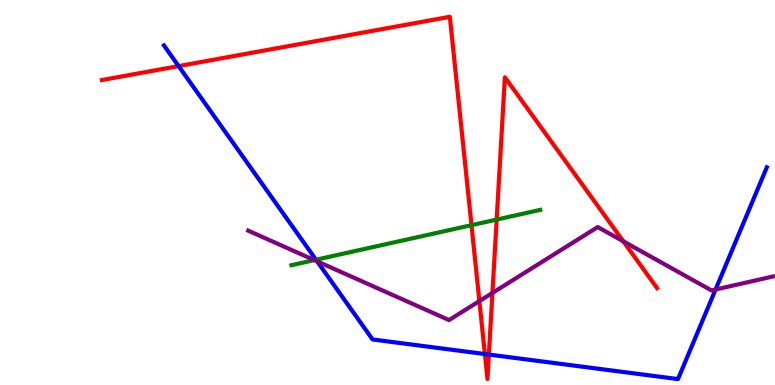[{'lines': ['blue', 'red'], 'intersections': [{'x': 2.3, 'y': 8.28}, {'x': 6.26, 'y': 0.804}, {'x': 6.31, 'y': 0.791}]}, {'lines': ['green', 'red'], 'intersections': [{'x': 6.08, 'y': 4.15}, {'x': 6.41, 'y': 4.3}]}, {'lines': ['purple', 'red'], 'intersections': [{'x': 6.19, 'y': 2.18}, {'x': 6.35, 'y': 2.39}, {'x': 8.04, 'y': 3.73}]}, {'lines': ['blue', 'green'], 'intersections': [{'x': 4.08, 'y': 3.25}]}, {'lines': ['blue', 'purple'], 'intersections': [{'x': 4.09, 'y': 3.21}, {'x': 9.23, 'y': 2.48}]}, {'lines': ['green', 'purple'], 'intersections': [{'x': 4.06, 'y': 3.24}]}]